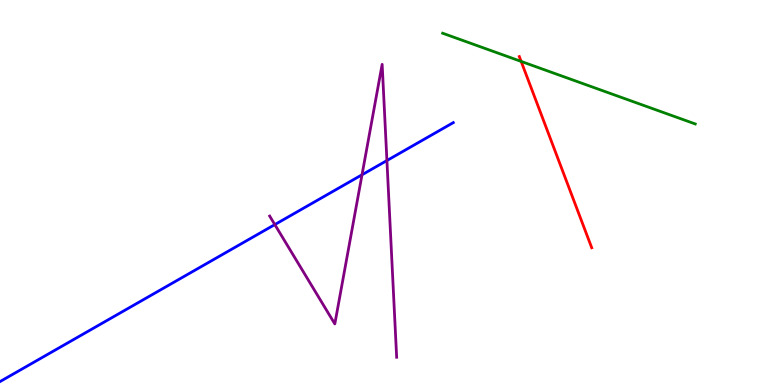[{'lines': ['blue', 'red'], 'intersections': []}, {'lines': ['green', 'red'], 'intersections': [{'x': 6.72, 'y': 8.4}]}, {'lines': ['purple', 'red'], 'intersections': []}, {'lines': ['blue', 'green'], 'intersections': []}, {'lines': ['blue', 'purple'], 'intersections': [{'x': 3.55, 'y': 4.17}, {'x': 4.67, 'y': 5.46}, {'x': 4.99, 'y': 5.83}]}, {'lines': ['green', 'purple'], 'intersections': []}]